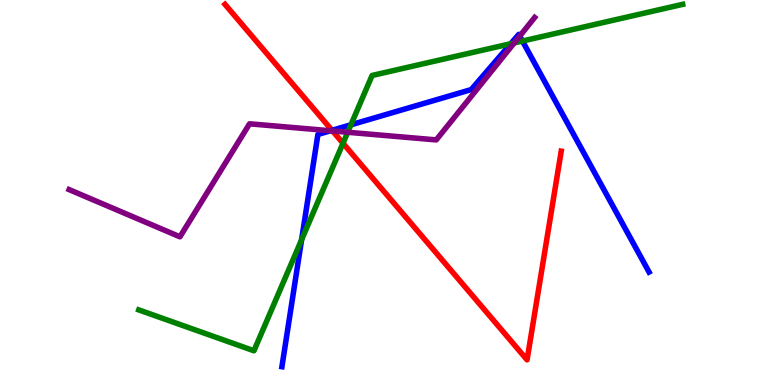[{'lines': ['blue', 'red'], 'intersections': [{'x': 4.28, 'y': 6.61}]}, {'lines': ['green', 'red'], 'intersections': [{'x': 4.43, 'y': 6.28}]}, {'lines': ['purple', 'red'], 'intersections': [{'x': 4.29, 'y': 6.6}]}, {'lines': ['blue', 'green'], 'intersections': [{'x': 3.89, 'y': 3.77}, {'x': 4.53, 'y': 6.76}, {'x': 6.59, 'y': 8.86}, {'x': 6.74, 'y': 8.93}]}, {'lines': ['blue', 'purple'], 'intersections': [{'x': 4.26, 'y': 6.6}, {'x': 6.71, 'y': 9.06}]}, {'lines': ['green', 'purple'], 'intersections': [{'x': 4.49, 'y': 6.56}, {'x': 6.64, 'y': 8.89}]}]